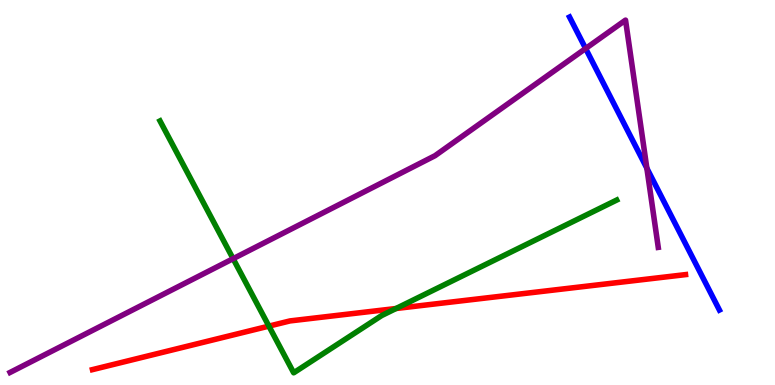[{'lines': ['blue', 'red'], 'intersections': []}, {'lines': ['green', 'red'], 'intersections': [{'x': 3.47, 'y': 1.53}, {'x': 5.11, 'y': 1.99}]}, {'lines': ['purple', 'red'], 'intersections': []}, {'lines': ['blue', 'green'], 'intersections': []}, {'lines': ['blue', 'purple'], 'intersections': [{'x': 7.56, 'y': 8.74}, {'x': 8.35, 'y': 5.63}]}, {'lines': ['green', 'purple'], 'intersections': [{'x': 3.01, 'y': 3.28}]}]